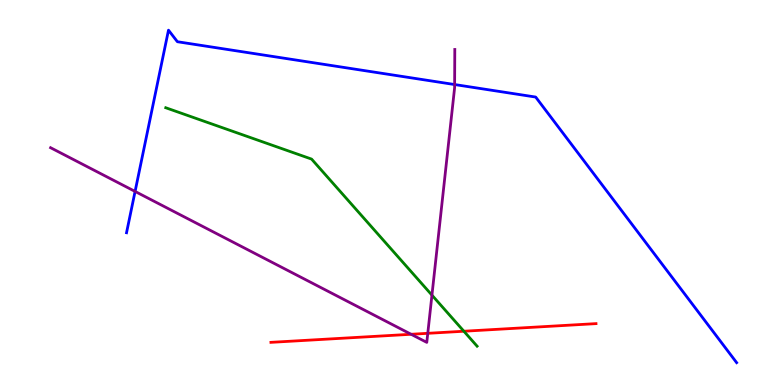[{'lines': ['blue', 'red'], 'intersections': []}, {'lines': ['green', 'red'], 'intersections': [{'x': 5.99, 'y': 1.4}]}, {'lines': ['purple', 'red'], 'intersections': [{'x': 5.3, 'y': 1.32}, {'x': 5.52, 'y': 1.34}]}, {'lines': ['blue', 'green'], 'intersections': []}, {'lines': ['blue', 'purple'], 'intersections': [{'x': 1.74, 'y': 5.03}, {'x': 5.87, 'y': 7.8}]}, {'lines': ['green', 'purple'], 'intersections': [{'x': 5.57, 'y': 2.33}]}]